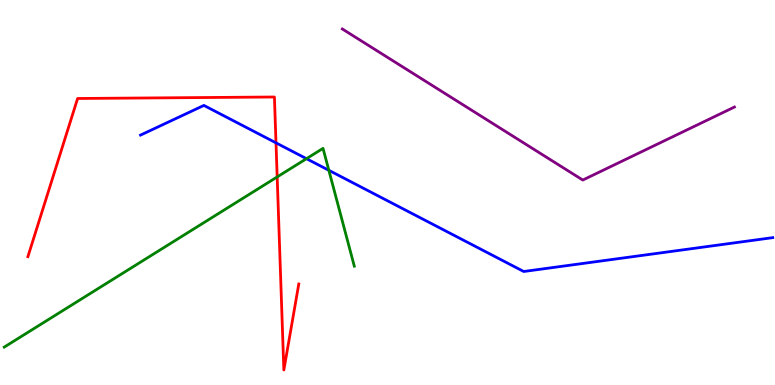[{'lines': ['blue', 'red'], 'intersections': [{'x': 3.56, 'y': 6.29}]}, {'lines': ['green', 'red'], 'intersections': [{'x': 3.58, 'y': 5.4}]}, {'lines': ['purple', 'red'], 'intersections': []}, {'lines': ['blue', 'green'], 'intersections': [{'x': 3.95, 'y': 5.88}, {'x': 4.24, 'y': 5.58}]}, {'lines': ['blue', 'purple'], 'intersections': []}, {'lines': ['green', 'purple'], 'intersections': []}]